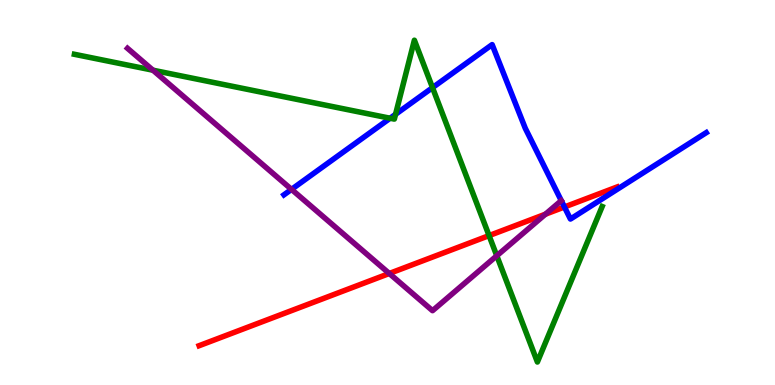[{'lines': ['blue', 'red'], 'intersections': [{'x': 7.28, 'y': 4.62}]}, {'lines': ['green', 'red'], 'intersections': [{'x': 6.31, 'y': 3.88}]}, {'lines': ['purple', 'red'], 'intersections': [{'x': 5.02, 'y': 2.9}, {'x': 7.04, 'y': 4.44}]}, {'lines': ['blue', 'green'], 'intersections': [{'x': 5.03, 'y': 6.93}, {'x': 5.1, 'y': 7.03}, {'x': 5.58, 'y': 7.72}]}, {'lines': ['blue', 'purple'], 'intersections': [{'x': 3.76, 'y': 5.08}]}, {'lines': ['green', 'purple'], 'intersections': [{'x': 1.97, 'y': 8.18}, {'x': 6.41, 'y': 3.36}]}]